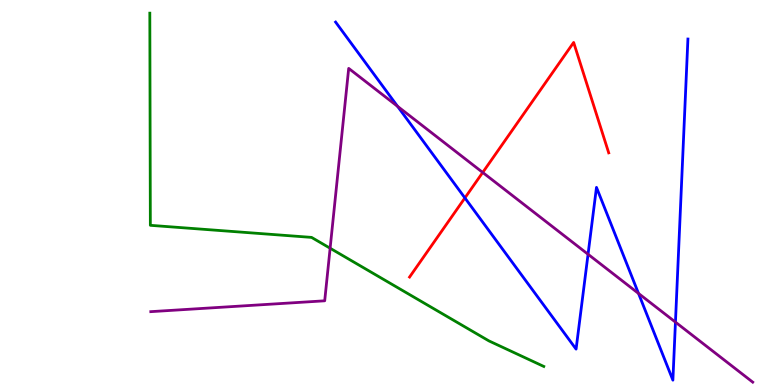[{'lines': ['blue', 'red'], 'intersections': [{'x': 6.0, 'y': 4.86}]}, {'lines': ['green', 'red'], 'intersections': []}, {'lines': ['purple', 'red'], 'intersections': [{'x': 6.23, 'y': 5.52}]}, {'lines': ['blue', 'green'], 'intersections': []}, {'lines': ['blue', 'purple'], 'intersections': [{'x': 5.13, 'y': 7.24}, {'x': 7.59, 'y': 3.4}, {'x': 8.24, 'y': 2.38}, {'x': 8.72, 'y': 1.63}]}, {'lines': ['green', 'purple'], 'intersections': [{'x': 4.26, 'y': 3.55}]}]